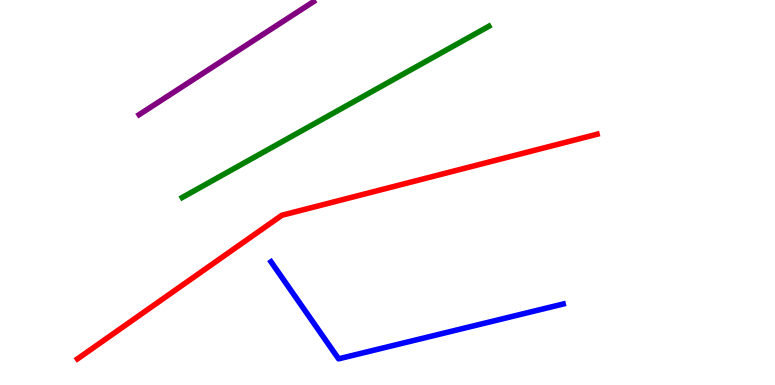[{'lines': ['blue', 'red'], 'intersections': []}, {'lines': ['green', 'red'], 'intersections': []}, {'lines': ['purple', 'red'], 'intersections': []}, {'lines': ['blue', 'green'], 'intersections': []}, {'lines': ['blue', 'purple'], 'intersections': []}, {'lines': ['green', 'purple'], 'intersections': []}]